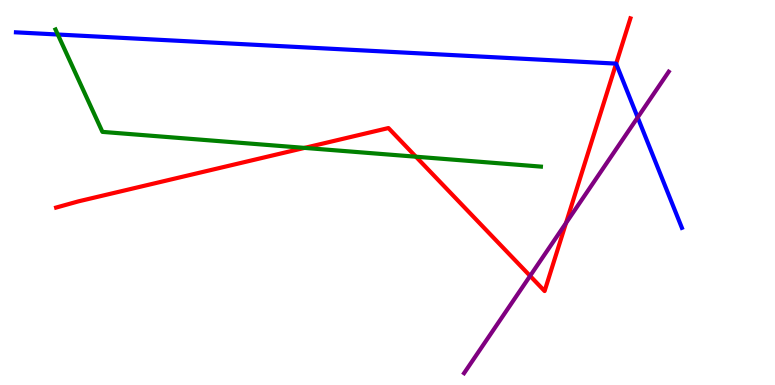[{'lines': ['blue', 'red'], 'intersections': [{'x': 7.95, 'y': 8.35}]}, {'lines': ['green', 'red'], 'intersections': [{'x': 3.93, 'y': 6.16}, {'x': 5.37, 'y': 5.93}]}, {'lines': ['purple', 'red'], 'intersections': [{'x': 6.84, 'y': 2.83}, {'x': 7.3, 'y': 4.21}]}, {'lines': ['blue', 'green'], 'intersections': [{'x': 0.746, 'y': 9.1}]}, {'lines': ['blue', 'purple'], 'intersections': [{'x': 8.23, 'y': 6.95}]}, {'lines': ['green', 'purple'], 'intersections': []}]